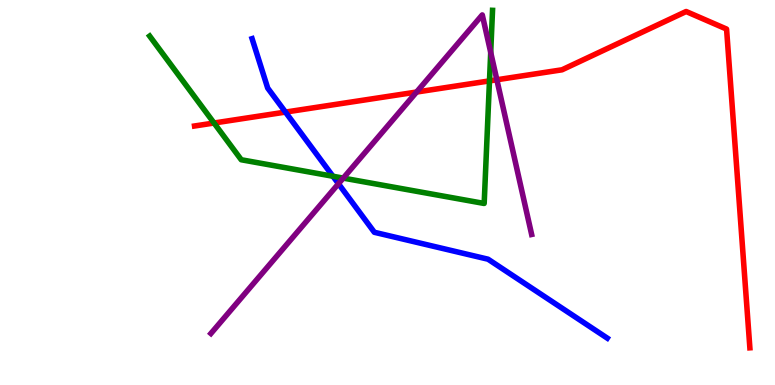[{'lines': ['blue', 'red'], 'intersections': [{'x': 3.68, 'y': 7.09}]}, {'lines': ['green', 'red'], 'intersections': [{'x': 2.76, 'y': 6.8}, {'x': 6.32, 'y': 7.9}]}, {'lines': ['purple', 'red'], 'intersections': [{'x': 5.38, 'y': 7.61}, {'x': 6.41, 'y': 7.93}]}, {'lines': ['blue', 'green'], 'intersections': [{'x': 4.3, 'y': 5.42}]}, {'lines': ['blue', 'purple'], 'intersections': [{'x': 4.37, 'y': 5.23}]}, {'lines': ['green', 'purple'], 'intersections': [{'x': 4.43, 'y': 5.37}, {'x': 6.33, 'y': 8.64}]}]